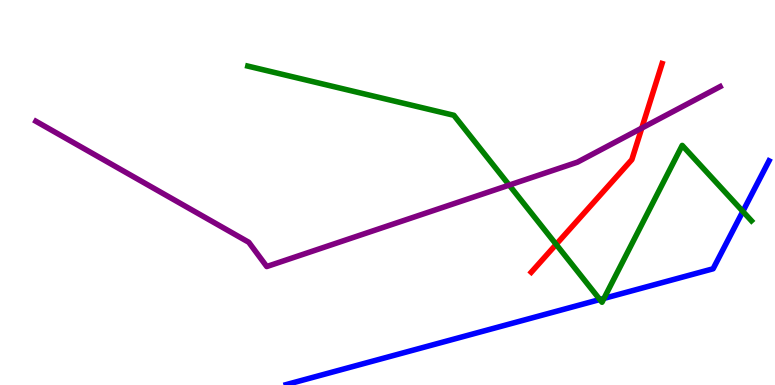[{'lines': ['blue', 'red'], 'intersections': []}, {'lines': ['green', 'red'], 'intersections': [{'x': 7.18, 'y': 3.65}]}, {'lines': ['purple', 'red'], 'intersections': [{'x': 8.28, 'y': 6.67}]}, {'lines': ['blue', 'green'], 'intersections': [{'x': 7.74, 'y': 2.22}, {'x': 7.79, 'y': 2.25}, {'x': 9.58, 'y': 4.51}]}, {'lines': ['blue', 'purple'], 'intersections': []}, {'lines': ['green', 'purple'], 'intersections': [{'x': 6.57, 'y': 5.19}]}]